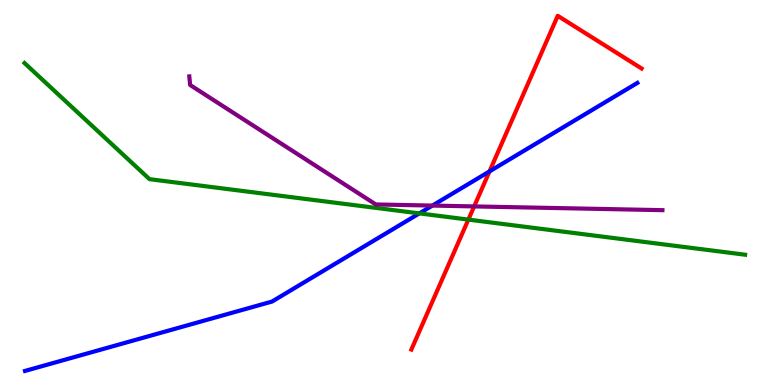[{'lines': ['blue', 'red'], 'intersections': [{'x': 6.32, 'y': 5.55}]}, {'lines': ['green', 'red'], 'intersections': [{'x': 6.04, 'y': 4.3}]}, {'lines': ['purple', 'red'], 'intersections': [{'x': 6.12, 'y': 4.64}]}, {'lines': ['blue', 'green'], 'intersections': [{'x': 5.41, 'y': 4.46}]}, {'lines': ['blue', 'purple'], 'intersections': [{'x': 5.58, 'y': 4.66}]}, {'lines': ['green', 'purple'], 'intersections': []}]